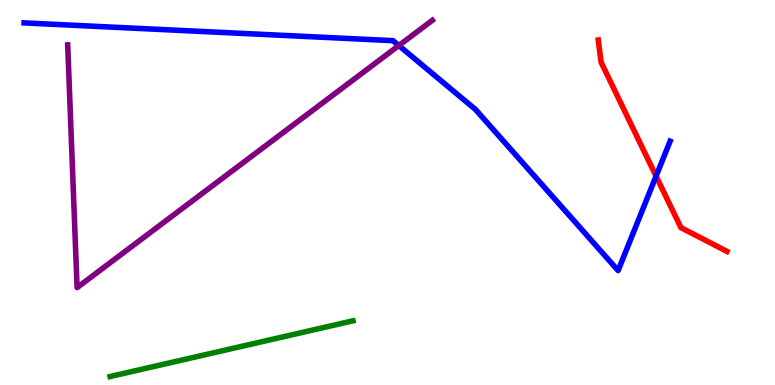[{'lines': ['blue', 'red'], 'intersections': [{'x': 8.47, 'y': 5.42}]}, {'lines': ['green', 'red'], 'intersections': []}, {'lines': ['purple', 'red'], 'intersections': []}, {'lines': ['blue', 'green'], 'intersections': []}, {'lines': ['blue', 'purple'], 'intersections': [{'x': 5.15, 'y': 8.82}]}, {'lines': ['green', 'purple'], 'intersections': []}]